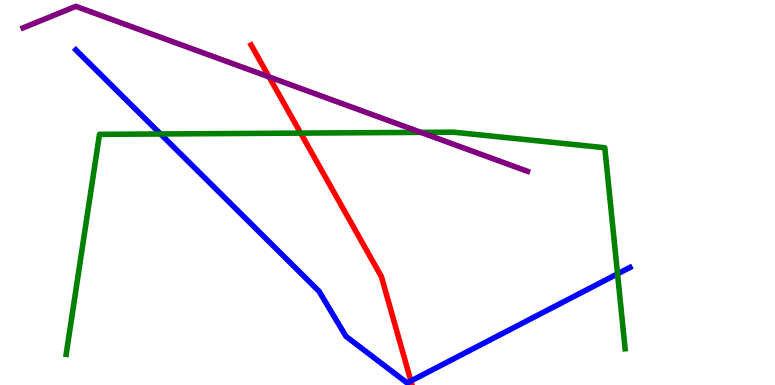[{'lines': ['blue', 'red'], 'intersections': [{'x': 5.3, 'y': 0.105}]}, {'lines': ['green', 'red'], 'intersections': [{'x': 3.88, 'y': 6.54}]}, {'lines': ['purple', 'red'], 'intersections': [{'x': 3.47, 'y': 8.0}]}, {'lines': ['blue', 'green'], 'intersections': [{'x': 2.07, 'y': 6.52}, {'x': 7.97, 'y': 2.89}]}, {'lines': ['blue', 'purple'], 'intersections': []}, {'lines': ['green', 'purple'], 'intersections': [{'x': 5.43, 'y': 6.56}]}]